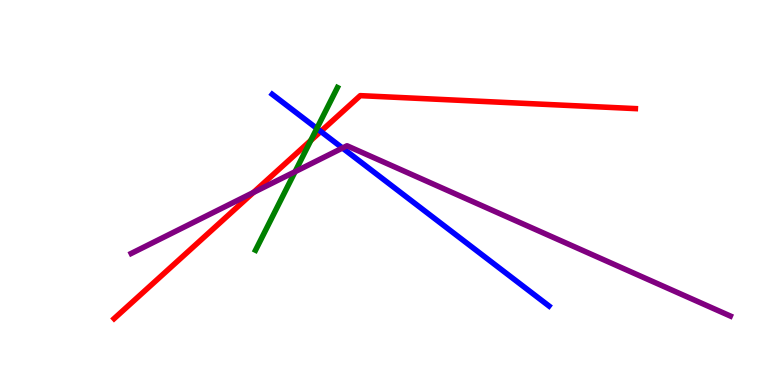[{'lines': ['blue', 'red'], 'intersections': [{'x': 4.14, 'y': 6.59}]}, {'lines': ['green', 'red'], 'intersections': [{'x': 4.01, 'y': 6.35}]}, {'lines': ['purple', 'red'], 'intersections': [{'x': 3.27, 'y': 5.0}]}, {'lines': ['blue', 'green'], 'intersections': [{'x': 4.09, 'y': 6.66}]}, {'lines': ['blue', 'purple'], 'intersections': [{'x': 4.42, 'y': 6.15}]}, {'lines': ['green', 'purple'], 'intersections': [{'x': 3.81, 'y': 5.54}]}]